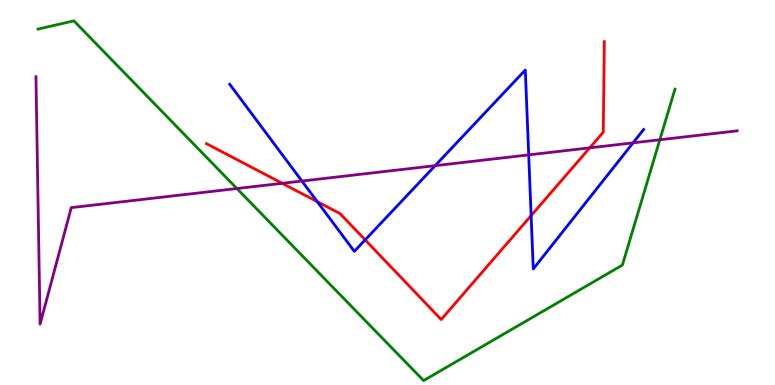[{'lines': ['blue', 'red'], 'intersections': [{'x': 4.09, 'y': 4.76}, {'x': 4.71, 'y': 3.77}, {'x': 6.85, 'y': 4.4}]}, {'lines': ['green', 'red'], 'intersections': []}, {'lines': ['purple', 'red'], 'intersections': [{'x': 3.64, 'y': 5.24}, {'x': 7.61, 'y': 6.16}]}, {'lines': ['blue', 'green'], 'intersections': []}, {'lines': ['blue', 'purple'], 'intersections': [{'x': 3.9, 'y': 5.3}, {'x': 5.61, 'y': 5.7}, {'x': 6.82, 'y': 5.98}, {'x': 8.17, 'y': 6.29}]}, {'lines': ['green', 'purple'], 'intersections': [{'x': 3.06, 'y': 5.1}, {'x': 8.51, 'y': 6.37}]}]